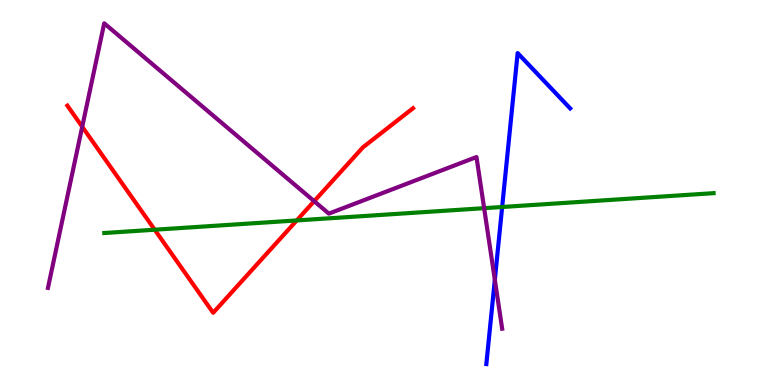[{'lines': ['blue', 'red'], 'intersections': []}, {'lines': ['green', 'red'], 'intersections': [{'x': 2.0, 'y': 4.03}, {'x': 3.83, 'y': 4.27}]}, {'lines': ['purple', 'red'], 'intersections': [{'x': 1.06, 'y': 6.71}, {'x': 4.05, 'y': 4.77}]}, {'lines': ['blue', 'green'], 'intersections': [{'x': 6.48, 'y': 4.62}]}, {'lines': ['blue', 'purple'], 'intersections': [{'x': 6.38, 'y': 2.73}]}, {'lines': ['green', 'purple'], 'intersections': [{'x': 6.25, 'y': 4.59}]}]